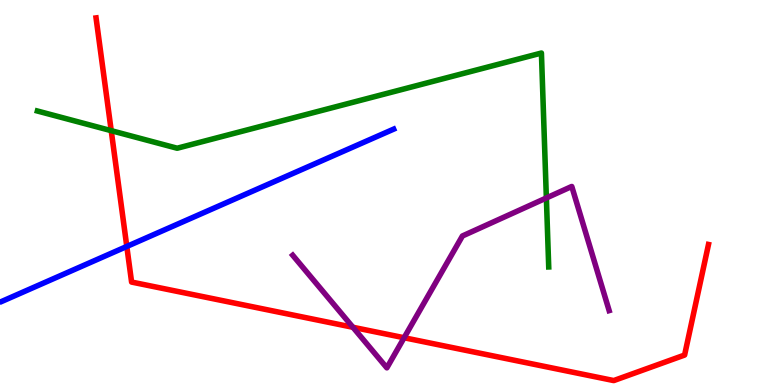[{'lines': ['blue', 'red'], 'intersections': [{'x': 1.64, 'y': 3.6}]}, {'lines': ['green', 'red'], 'intersections': [{'x': 1.44, 'y': 6.61}]}, {'lines': ['purple', 'red'], 'intersections': [{'x': 4.55, 'y': 1.5}, {'x': 5.21, 'y': 1.23}]}, {'lines': ['blue', 'green'], 'intersections': []}, {'lines': ['blue', 'purple'], 'intersections': []}, {'lines': ['green', 'purple'], 'intersections': [{'x': 7.05, 'y': 4.86}]}]